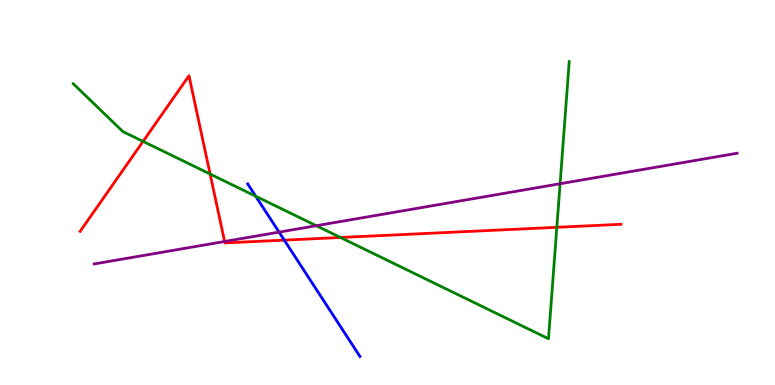[{'lines': ['blue', 'red'], 'intersections': [{'x': 3.67, 'y': 3.76}]}, {'lines': ['green', 'red'], 'intersections': [{'x': 1.85, 'y': 6.33}, {'x': 2.71, 'y': 5.48}, {'x': 4.39, 'y': 3.83}, {'x': 7.18, 'y': 4.1}]}, {'lines': ['purple', 'red'], 'intersections': [{'x': 2.9, 'y': 3.73}]}, {'lines': ['blue', 'green'], 'intersections': [{'x': 3.3, 'y': 4.9}]}, {'lines': ['blue', 'purple'], 'intersections': [{'x': 3.6, 'y': 3.97}]}, {'lines': ['green', 'purple'], 'intersections': [{'x': 4.08, 'y': 4.14}, {'x': 7.23, 'y': 5.23}]}]